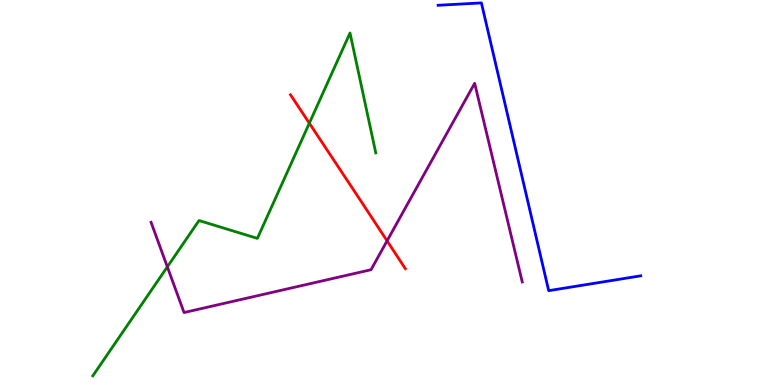[{'lines': ['blue', 'red'], 'intersections': []}, {'lines': ['green', 'red'], 'intersections': [{'x': 3.99, 'y': 6.8}]}, {'lines': ['purple', 'red'], 'intersections': [{'x': 4.99, 'y': 3.74}]}, {'lines': ['blue', 'green'], 'intersections': []}, {'lines': ['blue', 'purple'], 'intersections': []}, {'lines': ['green', 'purple'], 'intersections': [{'x': 2.16, 'y': 3.07}]}]